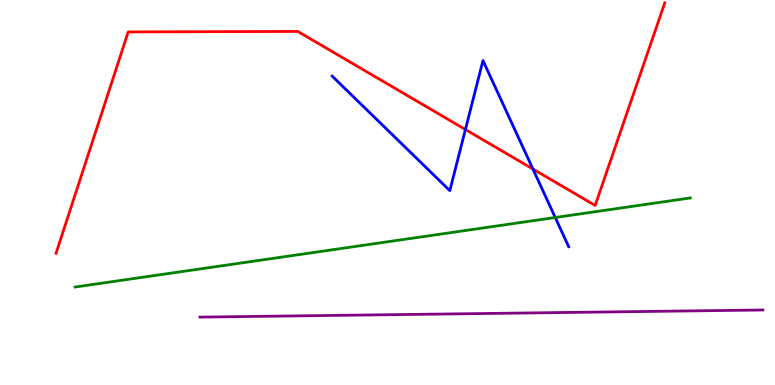[{'lines': ['blue', 'red'], 'intersections': [{'x': 6.01, 'y': 6.64}, {'x': 6.88, 'y': 5.61}]}, {'lines': ['green', 'red'], 'intersections': []}, {'lines': ['purple', 'red'], 'intersections': []}, {'lines': ['blue', 'green'], 'intersections': [{'x': 7.16, 'y': 4.35}]}, {'lines': ['blue', 'purple'], 'intersections': []}, {'lines': ['green', 'purple'], 'intersections': []}]